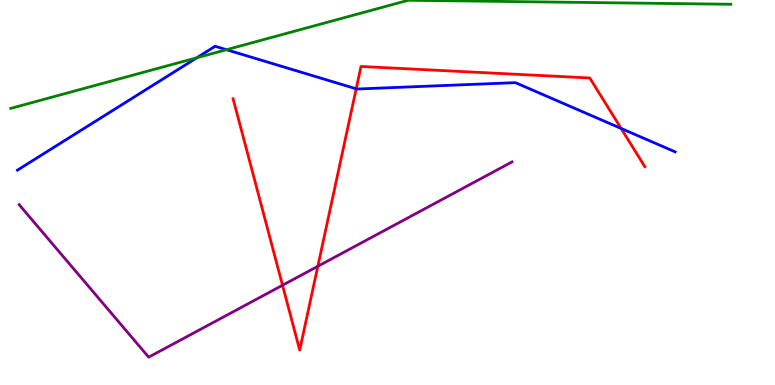[{'lines': ['blue', 'red'], 'intersections': [{'x': 4.6, 'y': 7.69}, {'x': 8.01, 'y': 6.66}]}, {'lines': ['green', 'red'], 'intersections': []}, {'lines': ['purple', 'red'], 'intersections': [{'x': 3.65, 'y': 2.59}, {'x': 4.1, 'y': 3.08}]}, {'lines': ['blue', 'green'], 'intersections': [{'x': 2.54, 'y': 8.5}, {'x': 2.92, 'y': 8.71}]}, {'lines': ['blue', 'purple'], 'intersections': []}, {'lines': ['green', 'purple'], 'intersections': []}]